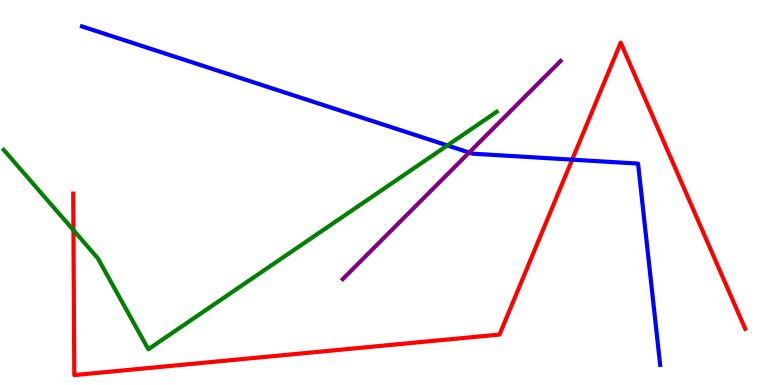[{'lines': ['blue', 'red'], 'intersections': [{'x': 7.38, 'y': 5.85}]}, {'lines': ['green', 'red'], 'intersections': [{'x': 0.948, 'y': 4.02}]}, {'lines': ['purple', 'red'], 'intersections': []}, {'lines': ['blue', 'green'], 'intersections': [{'x': 5.77, 'y': 6.22}]}, {'lines': ['blue', 'purple'], 'intersections': [{'x': 6.05, 'y': 6.04}]}, {'lines': ['green', 'purple'], 'intersections': []}]